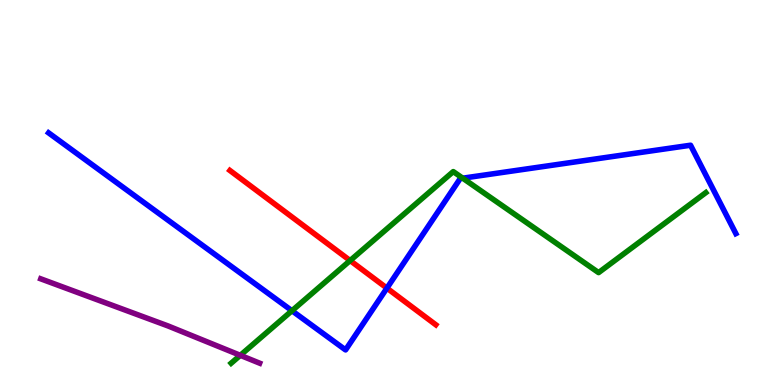[{'lines': ['blue', 'red'], 'intersections': [{'x': 4.99, 'y': 2.52}]}, {'lines': ['green', 'red'], 'intersections': [{'x': 4.52, 'y': 3.23}]}, {'lines': ['purple', 'red'], 'intersections': []}, {'lines': ['blue', 'green'], 'intersections': [{'x': 3.77, 'y': 1.93}, {'x': 5.97, 'y': 5.37}]}, {'lines': ['blue', 'purple'], 'intersections': []}, {'lines': ['green', 'purple'], 'intersections': [{'x': 3.1, 'y': 0.771}]}]